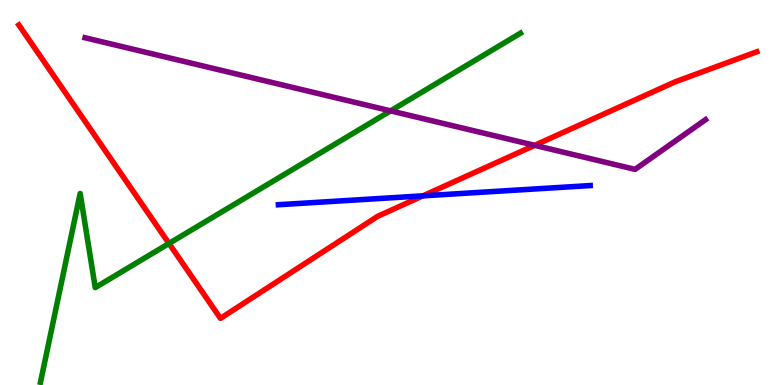[{'lines': ['blue', 'red'], 'intersections': [{'x': 5.46, 'y': 4.91}]}, {'lines': ['green', 'red'], 'intersections': [{'x': 2.18, 'y': 3.68}]}, {'lines': ['purple', 'red'], 'intersections': [{'x': 6.9, 'y': 6.23}]}, {'lines': ['blue', 'green'], 'intersections': []}, {'lines': ['blue', 'purple'], 'intersections': []}, {'lines': ['green', 'purple'], 'intersections': [{'x': 5.04, 'y': 7.12}]}]